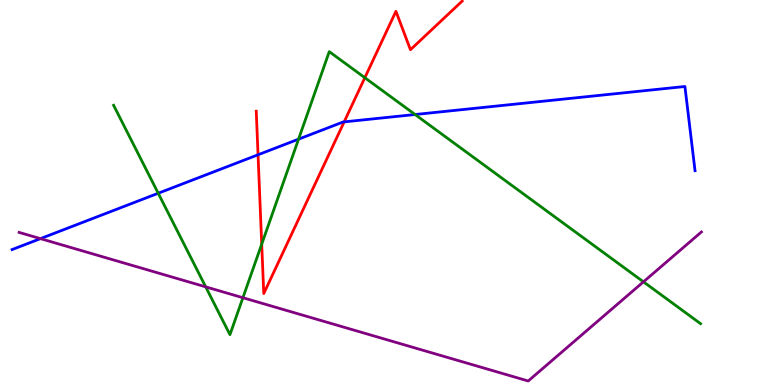[{'lines': ['blue', 'red'], 'intersections': [{'x': 3.33, 'y': 5.98}, {'x': 4.44, 'y': 6.83}]}, {'lines': ['green', 'red'], 'intersections': [{'x': 3.38, 'y': 3.66}, {'x': 4.71, 'y': 7.98}]}, {'lines': ['purple', 'red'], 'intersections': []}, {'lines': ['blue', 'green'], 'intersections': [{'x': 2.04, 'y': 4.98}, {'x': 3.85, 'y': 6.39}, {'x': 5.36, 'y': 7.03}]}, {'lines': ['blue', 'purple'], 'intersections': [{'x': 0.522, 'y': 3.8}]}, {'lines': ['green', 'purple'], 'intersections': [{'x': 2.65, 'y': 2.55}, {'x': 3.13, 'y': 2.27}, {'x': 8.3, 'y': 2.68}]}]